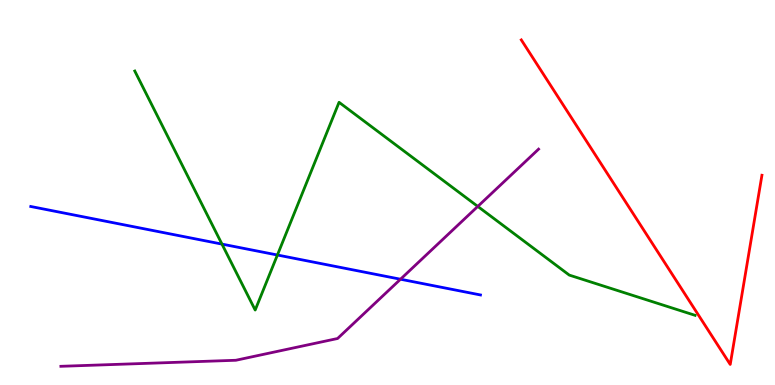[{'lines': ['blue', 'red'], 'intersections': []}, {'lines': ['green', 'red'], 'intersections': []}, {'lines': ['purple', 'red'], 'intersections': []}, {'lines': ['blue', 'green'], 'intersections': [{'x': 2.86, 'y': 3.66}, {'x': 3.58, 'y': 3.38}]}, {'lines': ['blue', 'purple'], 'intersections': [{'x': 5.17, 'y': 2.75}]}, {'lines': ['green', 'purple'], 'intersections': [{'x': 6.16, 'y': 4.64}]}]